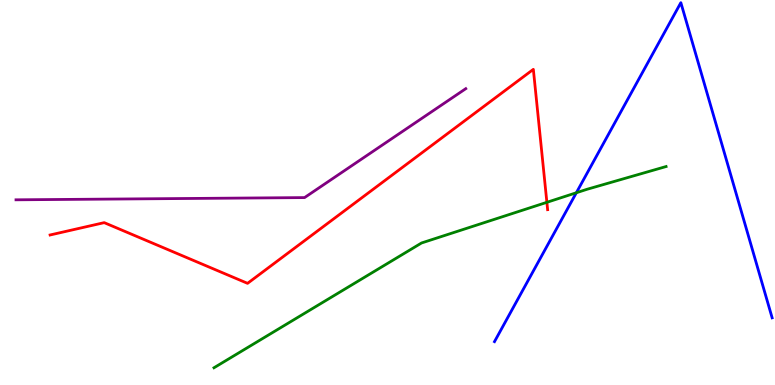[{'lines': ['blue', 'red'], 'intersections': []}, {'lines': ['green', 'red'], 'intersections': [{'x': 7.06, 'y': 4.75}]}, {'lines': ['purple', 'red'], 'intersections': []}, {'lines': ['blue', 'green'], 'intersections': [{'x': 7.44, 'y': 4.99}]}, {'lines': ['blue', 'purple'], 'intersections': []}, {'lines': ['green', 'purple'], 'intersections': []}]